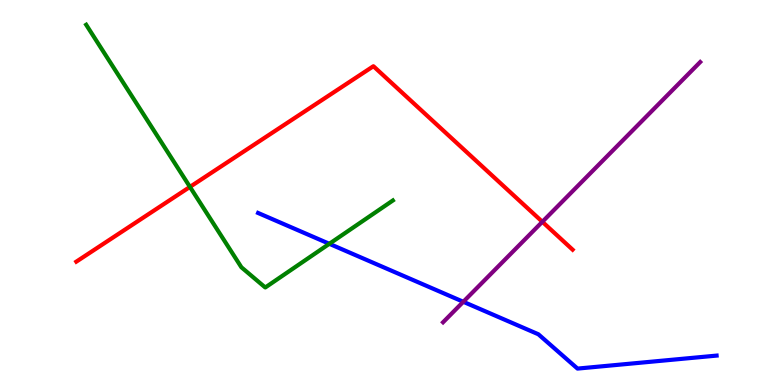[{'lines': ['blue', 'red'], 'intersections': []}, {'lines': ['green', 'red'], 'intersections': [{'x': 2.45, 'y': 5.15}]}, {'lines': ['purple', 'red'], 'intersections': [{'x': 7.0, 'y': 4.24}]}, {'lines': ['blue', 'green'], 'intersections': [{'x': 4.25, 'y': 3.67}]}, {'lines': ['blue', 'purple'], 'intersections': [{'x': 5.98, 'y': 2.16}]}, {'lines': ['green', 'purple'], 'intersections': []}]